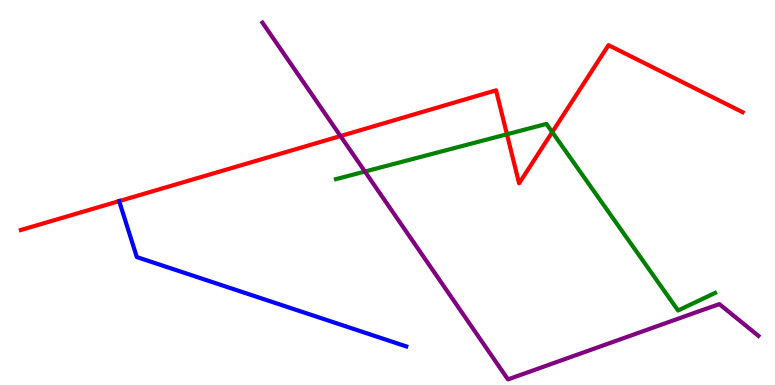[{'lines': ['blue', 'red'], 'intersections': [{'x': 1.54, 'y': 4.78}]}, {'lines': ['green', 'red'], 'intersections': [{'x': 6.54, 'y': 6.51}, {'x': 7.13, 'y': 6.57}]}, {'lines': ['purple', 'red'], 'intersections': [{'x': 4.39, 'y': 6.47}]}, {'lines': ['blue', 'green'], 'intersections': []}, {'lines': ['blue', 'purple'], 'intersections': []}, {'lines': ['green', 'purple'], 'intersections': [{'x': 4.71, 'y': 5.54}]}]